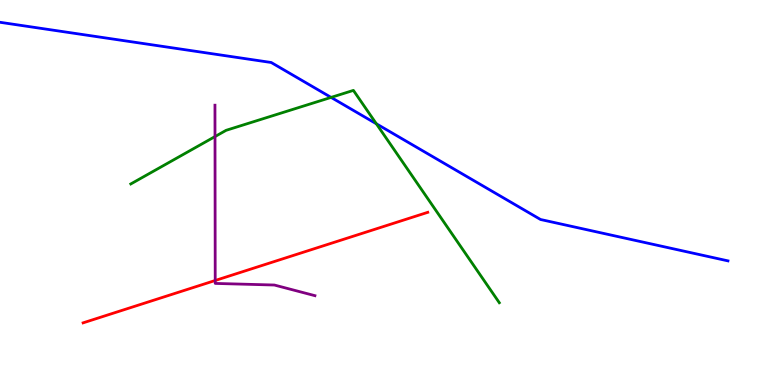[{'lines': ['blue', 'red'], 'intersections': []}, {'lines': ['green', 'red'], 'intersections': []}, {'lines': ['purple', 'red'], 'intersections': [{'x': 2.78, 'y': 2.71}]}, {'lines': ['blue', 'green'], 'intersections': [{'x': 4.27, 'y': 7.47}, {'x': 4.86, 'y': 6.78}]}, {'lines': ['blue', 'purple'], 'intersections': []}, {'lines': ['green', 'purple'], 'intersections': [{'x': 2.77, 'y': 6.45}]}]